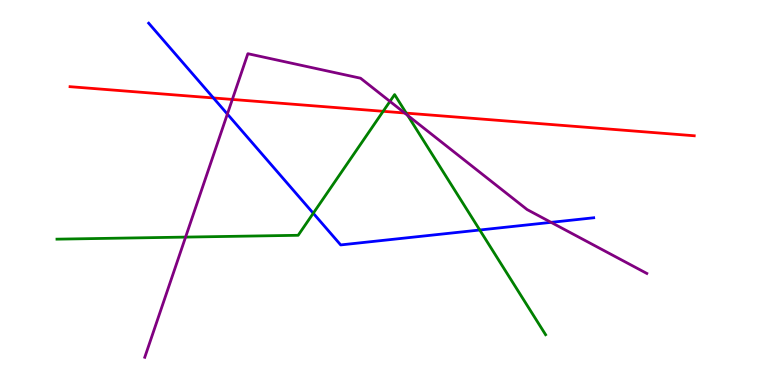[{'lines': ['blue', 'red'], 'intersections': [{'x': 2.75, 'y': 7.46}]}, {'lines': ['green', 'red'], 'intersections': [{'x': 4.94, 'y': 7.11}, {'x': 5.24, 'y': 7.06}]}, {'lines': ['purple', 'red'], 'intersections': [{'x': 3.0, 'y': 7.42}, {'x': 5.22, 'y': 7.07}]}, {'lines': ['blue', 'green'], 'intersections': [{'x': 4.04, 'y': 4.46}, {'x': 6.19, 'y': 4.03}]}, {'lines': ['blue', 'purple'], 'intersections': [{'x': 2.93, 'y': 7.04}, {'x': 7.11, 'y': 4.22}]}, {'lines': ['green', 'purple'], 'intersections': [{'x': 2.39, 'y': 3.84}, {'x': 5.03, 'y': 7.37}, {'x': 5.26, 'y': 7.0}]}]